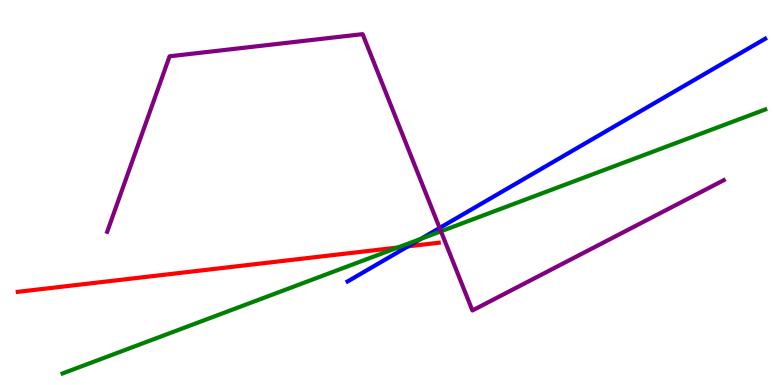[{'lines': ['blue', 'red'], 'intersections': [{'x': 5.26, 'y': 3.6}]}, {'lines': ['green', 'red'], 'intersections': [{'x': 5.13, 'y': 3.57}]}, {'lines': ['purple', 'red'], 'intersections': []}, {'lines': ['blue', 'green'], 'intersections': [{'x': 5.43, 'y': 3.8}]}, {'lines': ['blue', 'purple'], 'intersections': [{'x': 5.67, 'y': 4.08}]}, {'lines': ['green', 'purple'], 'intersections': [{'x': 5.69, 'y': 3.99}]}]